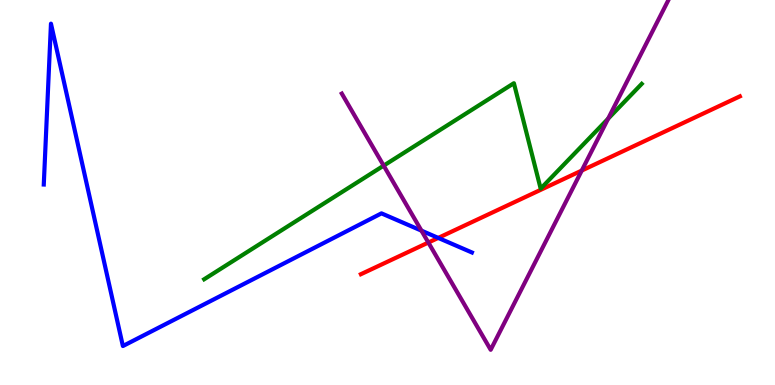[{'lines': ['blue', 'red'], 'intersections': [{'x': 5.65, 'y': 3.82}]}, {'lines': ['green', 'red'], 'intersections': []}, {'lines': ['purple', 'red'], 'intersections': [{'x': 5.53, 'y': 3.7}, {'x': 7.51, 'y': 5.57}]}, {'lines': ['blue', 'green'], 'intersections': []}, {'lines': ['blue', 'purple'], 'intersections': [{'x': 5.44, 'y': 4.01}]}, {'lines': ['green', 'purple'], 'intersections': [{'x': 4.95, 'y': 5.7}, {'x': 7.85, 'y': 6.92}]}]